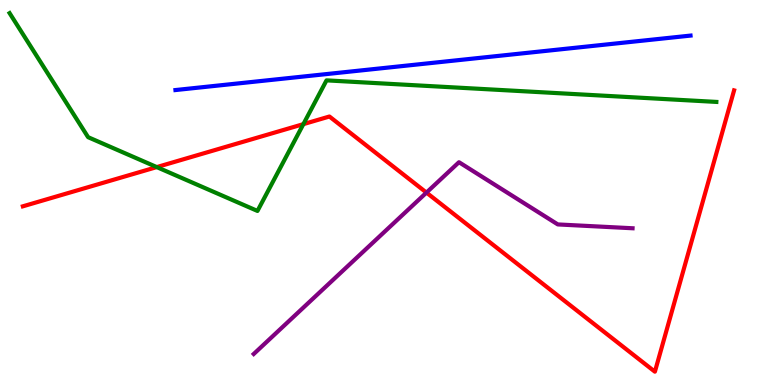[{'lines': ['blue', 'red'], 'intersections': []}, {'lines': ['green', 'red'], 'intersections': [{'x': 2.02, 'y': 5.66}, {'x': 3.91, 'y': 6.78}]}, {'lines': ['purple', 'red'], 'intersections': [{'x': 5.5, 'y': 5.0}]}, {'lines': ['blue', 'green'], 'intersections': []}, {'lines': ['blue', 'purple'], 'intersections': []}, {'lines': ['green', 'purple'], 'intersections': []}]